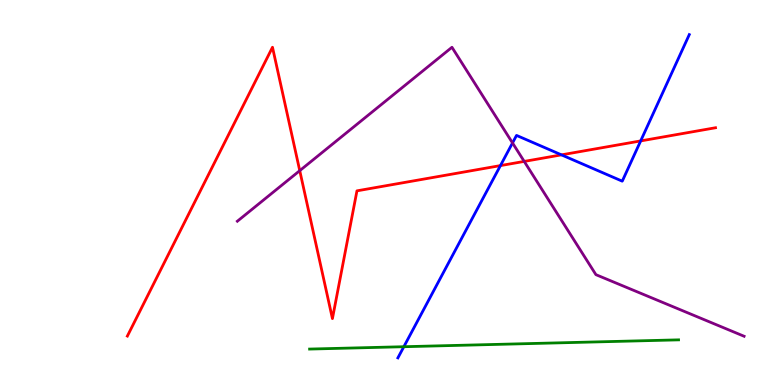[{'lines': ['blue', 'red'], 'intersections': [{'x': 6.46, 'y': 5.7}, {'x': 7.24, 'y': 5.98}, {'x': 8.27, 'y': 6.34}]}, {'lines': ['green', 'red'], 'intersections': []}, {'lines': ['purple', 'red'], 'intersections': [{'x': 3.87, 'y': 5.57}, {'x': 6.76, 'y': 5.81}]}, {'lines': ['blue', 'green'], 'intersections': [{'x': 5.21, 'y': 0.994}]}, {'lines': ['blue', 'purple'], 'intersections': [{'x': 6.61, 'y': 6.29}]}, {'lines': ['green', 'purple'], 'intersections': []}]